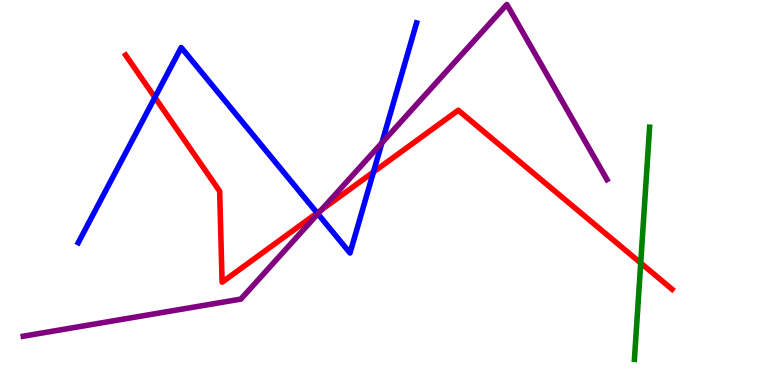[{'lines': ['blue', 'red'], 'intersections': [{'x': 2.0, 'y': 7.47}, {'x': 4.09, 'y': 4.47}, {'x': 4.82, 'y': 5.53}]}, {'lines': ['green', 'red'], 'intersections': [{'x': 8.27, 'y': 3.17}]}, {'lines': ['purple', 'red'], 'intersections': [{'x': 4.15, 'y': 4.55}]}, {'lines': ['blue', 'green'], 'intersections': []}, {'lines': ['blue', 'purple'], 'intersections': [{'x': 4.1, 'y': 4.45}, {'x': 4.93, 'y': 6.29}]}, {'lines': ['green', 'purple'], 'intersections': []}]